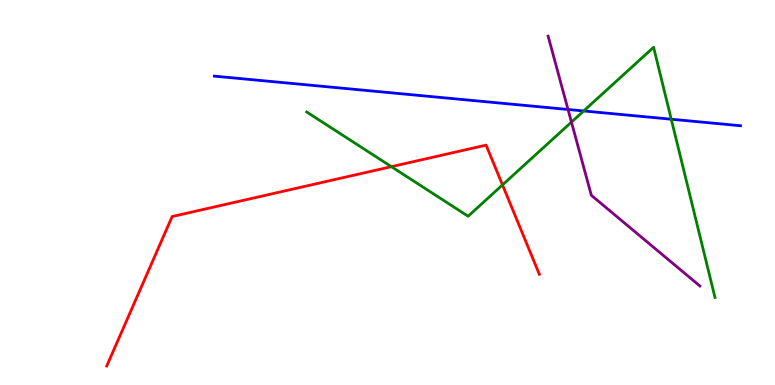[{'lines': ['blue', 'red'], 'intersections': []}, {'lines': ['green', 'red'], 'intersections': [{'x': 5.05, 'y': 5.67}, {'x': 6.48, 'y': 5.2}]}, {'lines': ['purple', 'red'], 'intersections': []}, {'lines': ['blue', 'green'], 'intersections': [{'x': 7.53, 'y': 7.12}, {'x': 8.66, 'y': 6.9}]}, {'lines': ['blue', 'purple'], 'intersections': [{'x': 7.33, 'y': 7.16}]}, {'lines': ['green', 'purple'], 'intersections': [{'x': 7.37, 'y': 6.83}]}]